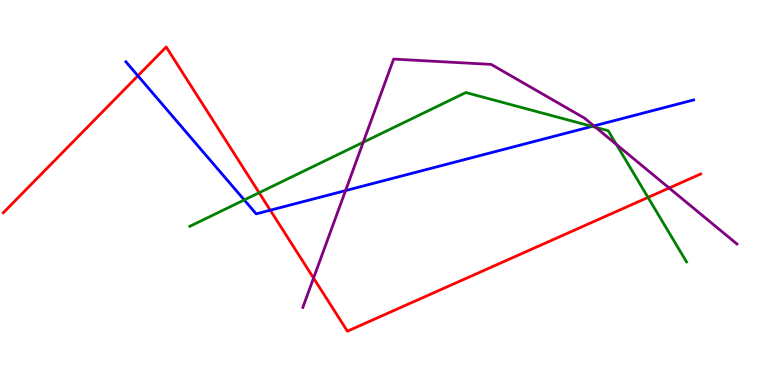[{'lines': ['blue', 'red'], 'intersections': [{'x': 1.78, 'y': 8.03}, {'x': 3.49, 'y': 4.54}]}, {'lines': ['green', 'red'], 'intersections': [{'x': 3.34, 'y': 4.99}, {'x': 8.36, 'y': 4.87}]}, {'lines': ['purple', 'red'], 'intersections': [{'x': 4.05, 'y': 2.78}, {'x': 8.63, 'y': 5.12}]}, {'lines': ['blue', 'green'], 'intersections': [{'x': 3.15, 'y': 4.81}, {'x': 7.64, 'y': 6.72}]}, {'lines': ['blue', 'purple'], 'intersections': [{'x': 4.46, 'y': 5.05}, {'x': 7.66, 'y': 6.73}]}, {'lines': ['green', 'purple'], 'intersections': [{'x': 4.69, 'y': 6.3}, {'x': 7.69, 'y': 6.69}, {'x': 7.95, 'y': 6.25}]}]